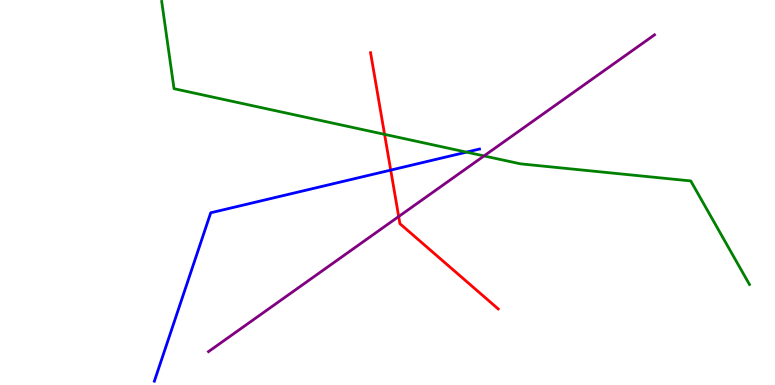[{'lines': ['blue', 'red'], 'intersections': [{'x': 5.04, 'y': 5.58}]}, {'lines': ['green', 'red'], 'intersections': [{'x': 4.96, 'y': 6.51}]}, {'lines': ['purple', 'red'], 'intersections': [{'x': 5.14, 'y': 4.38}]}, {'lines': ['blue', 'green'], 'intersections': [{'x': 6.02, 'y': 6.05}]}, {'lines': ['blue', 'purple'], 'intersections': []}, {'lines': ['green', 'purple'], 'intersections': [{'x': 6.25, 'y': 5.95}]}]